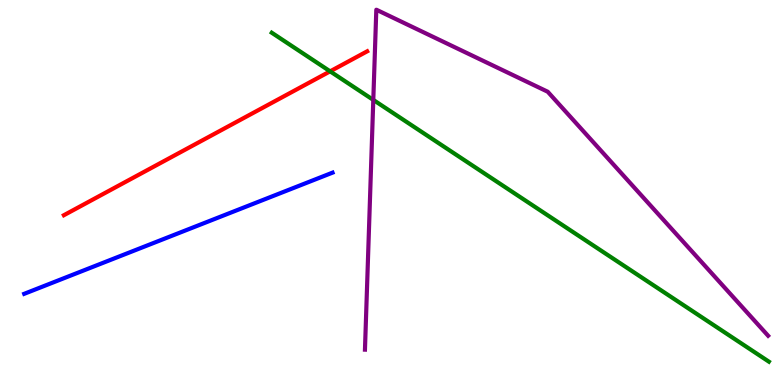[{'lines': ['blue', 'red'], 'intersections': []}, {'lines': ['green', 'red'], 'intersections': [{'x': 4.26, 'y': 8.15}]}, {'lines': ['purple', 'red'], 'intersections': []}, {'lines': ['blue', 'green'], 'intersections': []}, {'lines': ['blue', 'purple'], 'intersections': []}, {'lines': ['green', 'purple'], 'intersections': [{'x': 4.82, 'y': 7.4}]}]